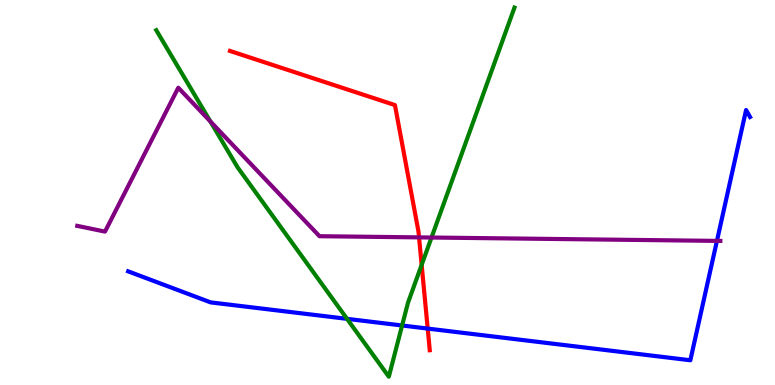[{'lines': ['blue', 'red'], 'intersections': [{'x': 5.52, 'y': 1.47}]}, {'lines': ['green', 'red'], 'intersections': [{'x': 5.44, 'y': 3.12}]}, {'lines': ['purple', 'red'], 'intersections': [{'x': 5.41, 'y': 3.83}]}, {'lines': ['blue', 'green'], 'intersections': [{'x': 4.48, 'y': 1.72}, {'x': 5.19, 'y': 1.55}]}, {'lines': ['blue', 'purple'], 'intersections': [{'x': 9.25, 'y': 3.74}]}, {'lines': ['green', 'purple'], 'intersections': [{'x': 2.71, 'y': 6.85}, {'x': 5.57, 'y': 3.83}]}]